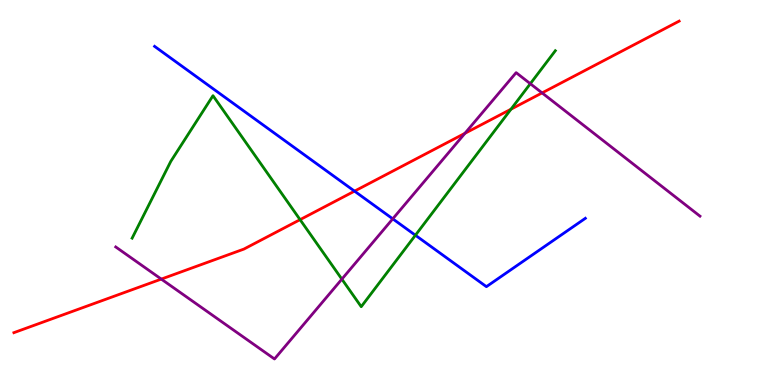[{'lines': ['blue', 'red'], 'intersections': [{'x': 4.57, 'y': 5.04}]}, {'lines': ['green', 'red'], 'intersections': [{'x': 3.87, 'y': 4.29}, {'x': 6.59, 'y': 7.16}]}, {'lines': ['purple', 'red'], 'intersections': [{'x': 2.08, 'y': 2.75}, {'x': 6.0, 'y': 6.54}, {'x': 6.99, 'y': 7.59}]}, {'lines': ['blue', 'green'], 'intersections': [{'x': 5.36, 'y': 3.89}]}, {'lines': ['blue', 'purple'], 'intersections': [{'x': 5.07, 'y': 4.32}]}, {'lines': ['green', 'purple'], 'intersections': [{'x': 4.41, 'y': 2.75}, {'x': 6.84, 'y': 7.83}]}]